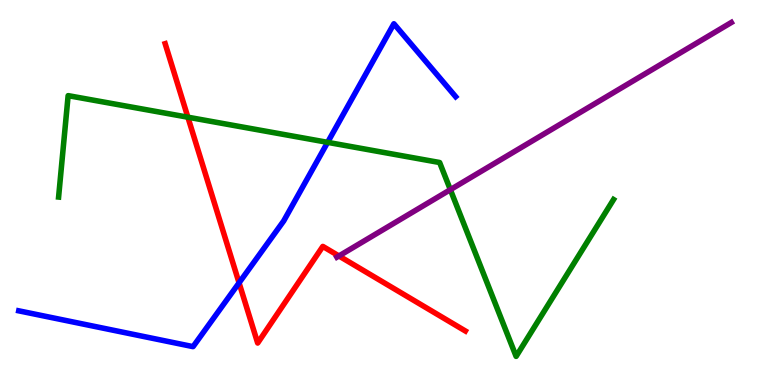[{'lines': ['blue', 'red'], 'intersections': [{'x': 3.08, 'y': 2.65}]}, {'lines': ['green', 'red'], 'intersections': [{'x': 2.42, 'y': 6.96}]}, {'lines': ['purple', 'red'], 'intersections': [{'x': 4.37, 'y': 3.35}]}, {'lines': ['blue', 'green'], 'intersections': [{'x': 4.23, 'y': 6.3}]}, {'lines': ['blue', 'purple'], 'intersections': []}, {'lines': ['green', 'purple'], 'intersections': [{'x': 5.81, 'y': 5.07}]}]